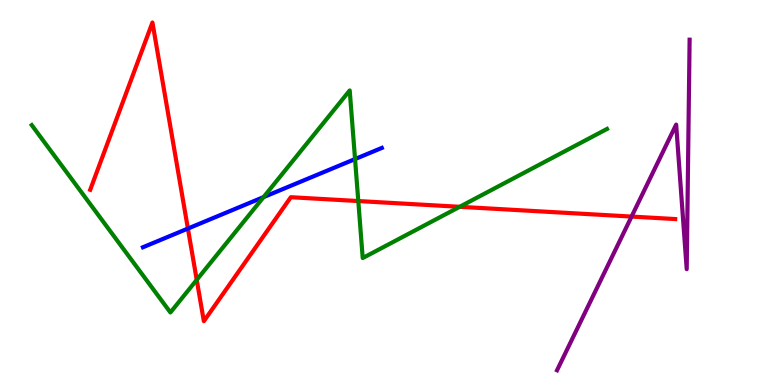[{'lines': ['blue', 'red'], 'intersections': [{'x': 2.42, 'y': 4.06}]}, {'lines': ['green', 'red'], 'intersections': [{'x': 2.54, 'y': 2.73}, {'x': 4.62, 'y': 4.78}, {'x': 5.93, 'y': 4.63}]}, {'lines': ['purple', 'red'], 'intersections': [{'x': 8.15, 'y': 4.37}]}, {'lines': ['blue', 'green'], 'intersections': [{'x': 3.4, 'y': 4.88}, {'x': 4.58, 'y': 5.87}]}, {'lines': ['blue', 'purple'], 'intersections': []}, {'lines': ['green', 'purple'], 'intersections': []}]